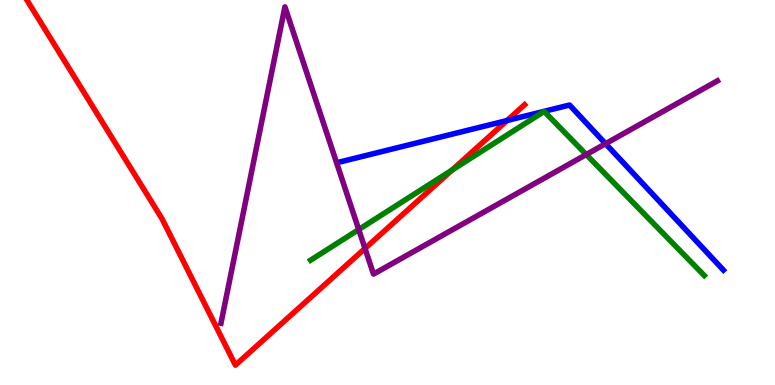[{'lines': ['blue', 'red'], 'intersections': [{'x': 6.54, 'y': 6.87}]}, {'lines': ['green', 'red'], 'intersections': [{'x': 5.83, 'y': 5.58}]}, {'lines': ['purple', 'red'], 'intersections': [{'x': 4.71, 'y': 3.55}]}, {'lines': ['blue', 'green'], 'intersections': []}, {'lines': ['blue', 'purple'], 'intersections': [{'x': 7.81, 'y': 6.27}]}, {'lines': ['green', 'purple'], 'intersections': [{'x': 4.63, 'y': 4.04}, {'x': 7.56, 'y': 5.99}]}]